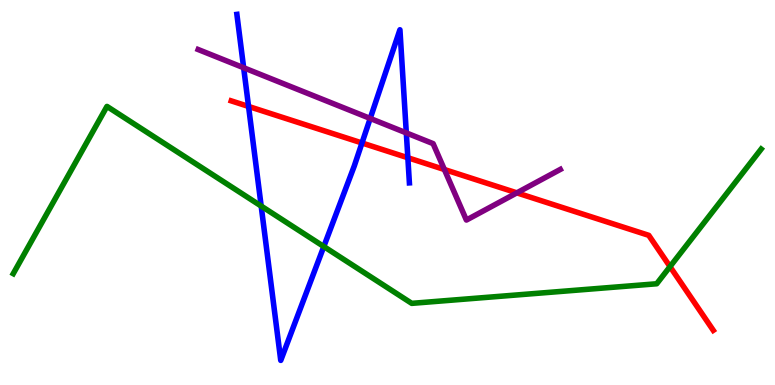[{'lines': ['blue', 'red'], 'intersections': [{'x': 3.21, 'y': 7.24}, {'x': 4.67, 'y': 6.29}, {'x': 5.26, 'y': 5.9}]}, {'lines': ['green', 'red'], 'intersections': [{'x': 8.65, 'y': 3.07}]}, {'lines': ['purple', 'red'], 'intersections': [{'x': 5.73, 'y': 5.6}, {'x': 6.67, 'y': 4.99}]}, {'lines': ['blue', 'green'], 'intersections': [{'x': 3.37, 'y': 4.65}, {'x': 4.18, 'y': 3.6}]}, {'lines': ['blue', 'purple'], 'intersections': [{'x': 3.14, 'y': 8.24}, {'x': 4.78, 'y': 6.92}, {'x': 5.24, 'y': 6.55}]}, {'lines': ['green', 'purple'], 'intersections': []}]